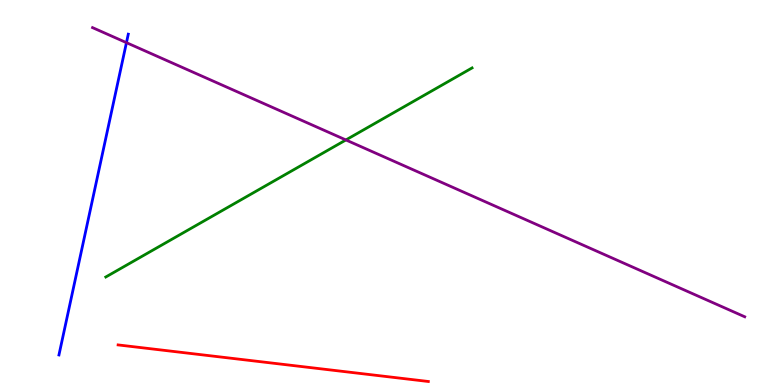[{'lines': ['blue', 'red'], 'intersections': []}, {'lines': ['green', 'red'], 'intersections': []}, {'lines': ['purple', 'red'], 'intersections': []}, {'lines': ['blue', 'green'], 'intersections': []}, {'lines': ['blue', 'purple'], 'intersections': [{'x': 1.63, 'y': 8.89}]}, {'lines': ['green', 'purple'], 'intersections': [{'x': 4.46, 'y': 6.37}]}]